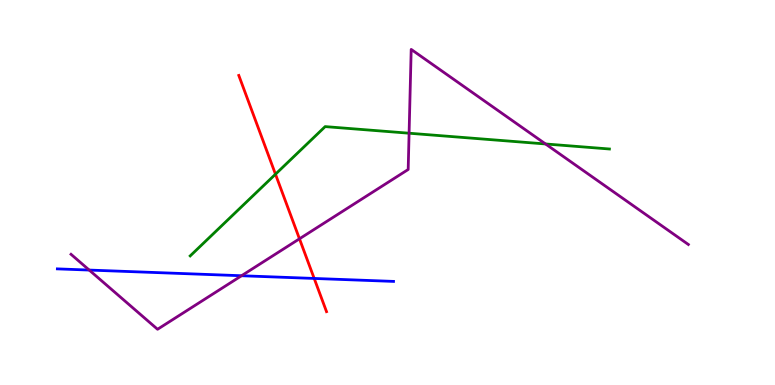[{'lines': ['blue', 'red'], 'intersections': [{'x': 4.05, 'y': 2.77}]}, {'lines': ['green', 'red'], 'intersections': [{'x': 3.55, 'y': 5.48}]}, {'lines': ['purple', 'red'], 'intersections': [{'x': 3.86, 'y': 3.8}]}, {'lines': ['blue', 'green'], 'intersections': []}, {'lines': ['blue', 'purple'], 'intersections': [{'x': 1.15, 'y': 2.99}, {'x': 3.12, 'y': 2.84}]}, {'lines': ['green', 'purple'], 'intersections': [{'x': 5.28, 'y': 6.54}, {'x': 7.04, 'y': 6.26}]}]